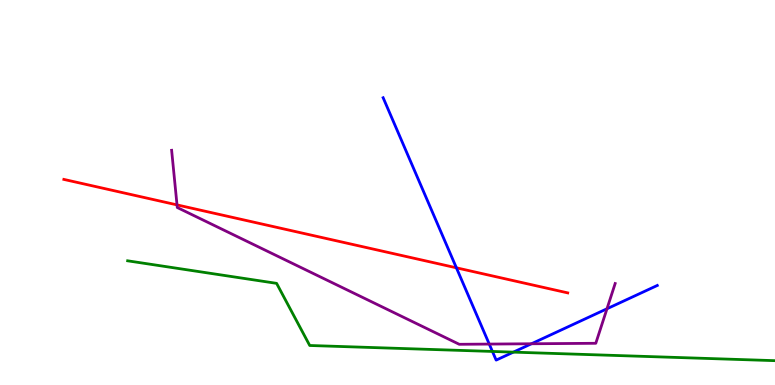[{'lines': ['blue', 'red'], 'intersections': [{'x': 5.89, 'y': 3.04}]}, {'lines': ['green', 'red'], 'intersections': []}, {'lines': ['purple', 'red'], 'intersections': [{'x': 2.28, 'y': 4.68}]}, {'lines': ['blue', 'green'], 'intersections': [{'x': 6.35, 'y': 0.871}, {'x': 6.62, 'y': 0.854}]}, {'lines': ['blue', 'purple'], 'intersections': [{'x': 6.31, 'y': 1.06}, {'x': 6.86, 'y': 1.07}, {'x': 7.83, 'y': 1.98}]}, {'lines': ['green', 'purple'], 'intersections': []}]